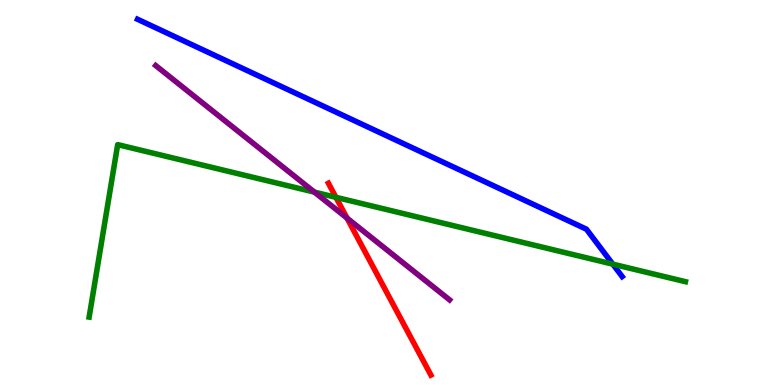[{'lines': ['blue', 'red'], 'intersections': []}, {'lines': ['green', 'red'], 'intersections': [{'x': 4.33, 'y': 4.87}]}, {'lines': ['purple', 'red'], 'intersections': [{'x': 4.48, 'y': 4.33}]}, {'lines': ['blue', 'green'], 'intersections': [{'x': 7.91, 'y': 3.14}]}, {'lines': ['blue', 'purple'], 'intersections': []}, {'lines': ['green', 'purple'], 'intersections': [{'x': 4.06, 'y': 5.01}]}]